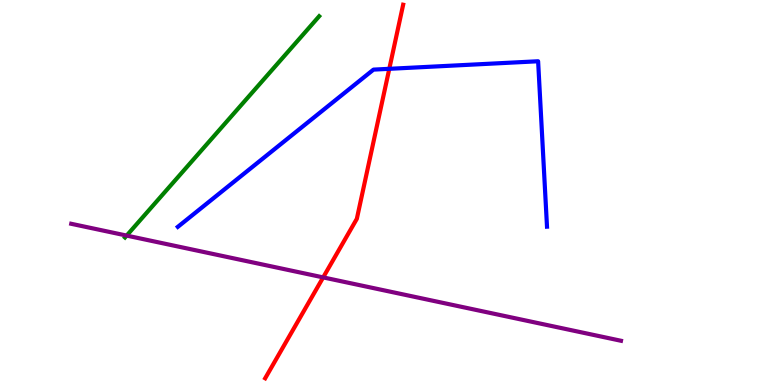[{'lines': ['blue', 'red'], 'intersections': [{'x': 5.02, 'y': 8.21}]}, {'lines': ['green', 'red'], 'intersections': []}, {'lines': ['purple', 'red'], 'intersections': [{'x': 4.17, 'y': 2.79}]}, {'lines': ['blue', 'green'], 'intersections': []}, {'lines': ['blue', 'purple'], 'intersections': []}, {'lines': ['green', 'purple'], 'intersections': [{'x': 1.63, 'y': 3.88}]}]